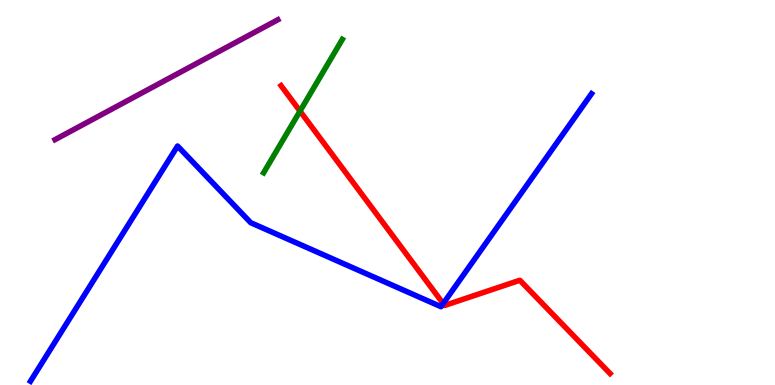[{'lines': ['blue', 'red'], 'intersections': [{'x': 5.72, 'y': 2.11}]}, {'lines': ['green', 'red'], 'intersections': [{'x': 3.87, 'y': 7.11}]}, {'lines': ['purple', 'red'], 'intersections': []}, {'lines': ['blue', 'green'], 'intersections': []}, {'lines': ['blue', 'purple'], 'intersections': []}, {'lines': ['green', 'purple'], 'intersections': []}]